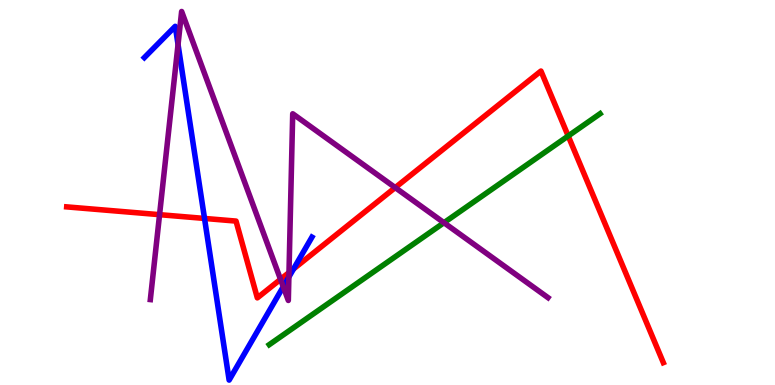[{'lines': ['blue', 'red'], 'intersections': [{'x': 2.64, 'y': 4.33}, {'x': 3.79, 'y': 3.02}]}, {'lines': ['green', 'red'], 'intersections': [{'x': 7.33, 'y': 6.47}]}, {'lines': ['purple', 'red'], 'intersections': [{'x': 2.06, 'y': 4.42}, {'x': 3.62, 'y': 2.74}, {'x': 3.73, 'y': 2.92}, {'x': 5.1, 'y': 5.13}]}, {'lines': ['blue', 'green'], 'intersections': []}, {'lines': ['blue', 'purple'], 'intersections': [{'x': 2.3, 'y': 8.84}, {'x': 3.65, 'y': 2.55}, {'x': 3.73, 'y': 2.81}]}, {'lines': ['green', 'purple'], 'intersections': [{'x': 5.73, 'y': 4.22}]}]